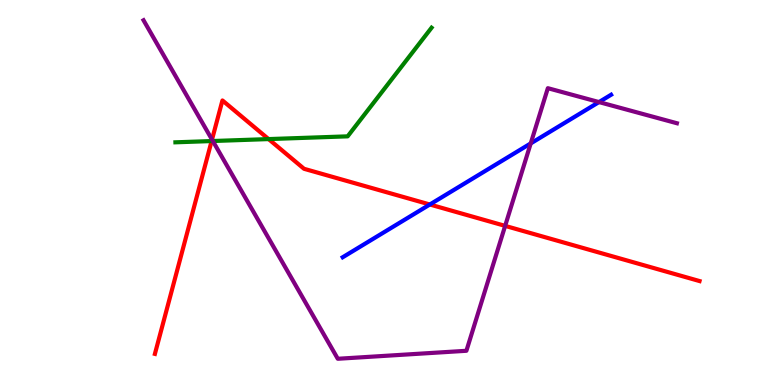[{'lines': ['blue', 'red'], 'intersections': [{'x': 5.55, 'y': 4.69}]}, {'lines': ['green', 'red'], 'intersections': [{'x': 2.73, 'y': 6.34}, {'x': 3.47, 'y': 6.39}]}, {'lines': ['purple', 'red'], 'intersections': [{'x': 2.74, 'y': 6.37}, {'x': 6.52, 'y': 4.13}]}, {'lines': ['blue', 'green'], 'intersections': []}, {'lines': ['blue', 'purple'], 'intersections': [{'x': 6.85, 'y': 6.27}, {'x': 7.73, 'y': 7.35}]}, {'lines': ['green', 'purple'], 'intersections': [{'x': 2.75, 'y': 6.34}]}]